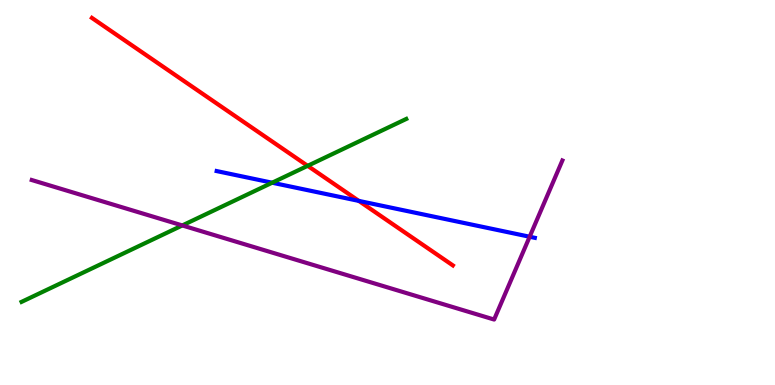[{'lines': ['blue', 'red'], 'intersections': [{'x': 4.63, 'y': 4.78}]}, {'lines': ['green', 'red'], 'intersections': [{'x': 3.97, 'y': 5.69}]}, {'lines': ['purple', 'red'], 'intersections': []}, {'lines': ['blue', 'green'], 'intersections': [{'x': 3.51, 'y': 5.25}]}, {'lines': ['blue', 'purple'], 'intersections': [{'x': 6.83, 'y': 3.85}]}, {'lines': ['green', 'purple'], 'intersections': [{'x': 2.35, 'y': 4.14}]}]